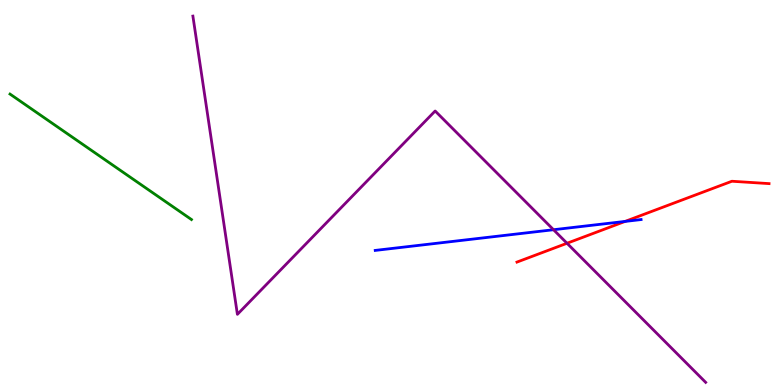[{'lines': ['blue', 'red'], 'intersections': [{'x': 8.07, 'y': 4.25}]}, {'lines': ['green', 'red'], 'intersections': []}, {'lines': ['purple', 'red'], 'intersections': [{'x': 7.32, 'y': 3.68}]}, {'lines': ['blue', 'green'], 'intersections': []}, {'lines': ['blue', 'purple'], 'intersections': [{'x': 7.14, 'y': 4.03}]}, {'lines': ['green', 'purple'], 'intersections': []}]